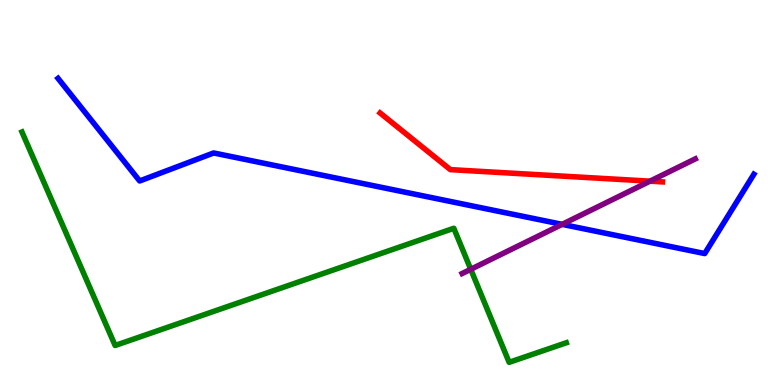[{'lines': ['blue', 'red'], 'intersections': []}, {'lines': ['green', 'red'], 'intersections': []}, {'lines': ['purple', 'red'], 'intersections': [{'x': 8.39, 'y': 5.29}]}, {'lines': ['blue', 'green'], 'intersections': []}, {'lines': ['blue', 'purple'], 'intersections': [{'x': 7.25, 'y': 4.17}]}, {'lines': ['green', 'purple'], 'intersections': [{'x': 6.07, 'y': 3.01}]}]